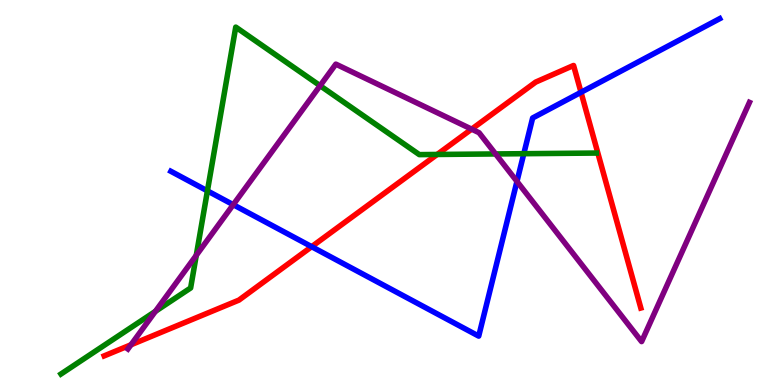[{'lines': ['blue', 'red'], 'intersections': [{'x': 4.02, 'y': 3.59}, {'x': 7.5, 'y': 7.6}]}, {'lines': ['green', 'red'], 'intersections': [{'x': 5.64, 'y': 5.99}]}, {'lines': ['purple', 'red'], 'intersections': [{'x': 1.69, 'y': 1.04}, {'x': 6.09, 'y': 6.65}]}, {'lines': ['blue', 'green'], 'intersections': [{'x': 2.68, 'y': 5.04}, {'x': 6.76, 'y': 6.01}]}, {'lines': ['blue', 'purple'], 'intersections': [{'x': 3.01, 'y': 4.68}, {'x': 6.67, 'y': 5.29}]}, {'lines': ['green', 'purple'], 'intersections': [{'x': 2.0, 'y': 1.91}, {'x': 2.53, 'y': 3.37}, {'x': 4.13, 'y': 7.77}, {'x': 6.39, 'y': 6.0}]}]